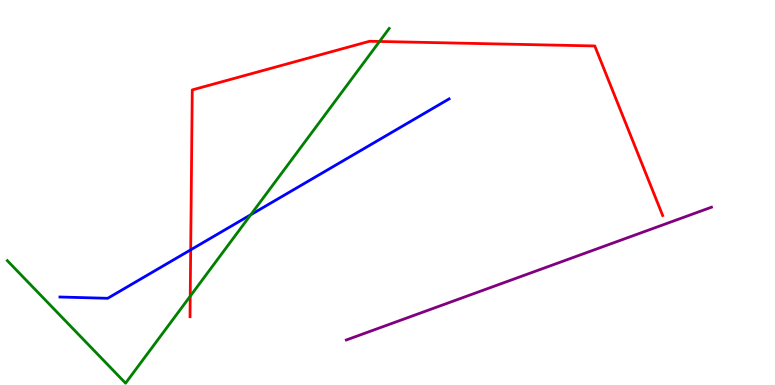[{'lines': ['blue', 'red'], 'intersections': [{'x': 2.46, 'y': 3.51}]}, {'lines': ['green', 'red'], 'intersections': [{'x': 2.45, 'y': 2.31}, {'x': 4.9, 'y': 8.92}]}, {'lines': ['purple', 'red'], 'intersections': []}, {'lines': ['blue', 'green'], 'intersections': [{'x': 3.24, 'y': 4.42}]}, {'lines': ['blue', 'purple'], 'intersections': []}, {'lines': ['green', 'purple'], 'intersections': []}]